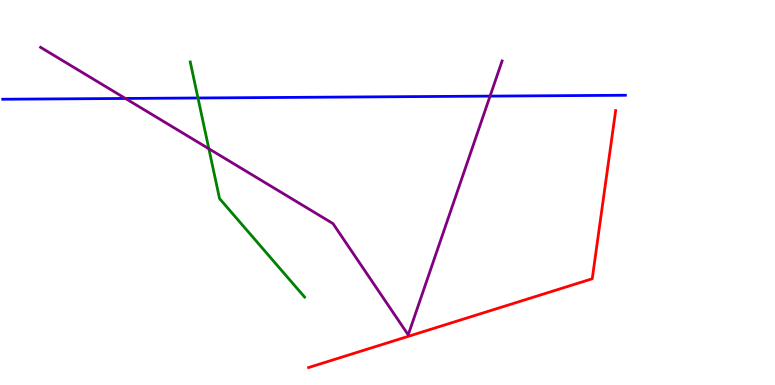[{'lines': ['blue', 'red'], 'intersections': []}, {'lines': ['green', 'red'], 'intersections': []}, {'lines': ['purple', 'red'], 'intersections': []}, {'lines': ['blue', 'green'], 'intersections': [{'x': 2.55, 'y': 7.45}]}, {'lines': ['blue', 'purple'], 'intersections': [{'x': 1.62, 'y': 7.44}, {'x': 6.32, 'y': 7.5}]}, {'lines': ['green', 'purple'], 'intersections': [{'x': 2.69, 'y': 6.14}]}]